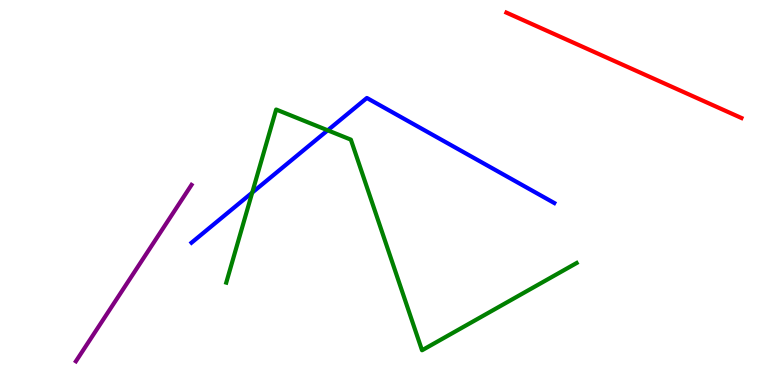[{'lines': ['blue', 'red'], 'intersections': []}, {'lines': ['green', 'red'], 'intersections': []}, {'lines': ['purple', 'red'], 'intersections': []}, {'lines': ['blue', 'green'], 'intersections': [{'x': 3.25, 'y': 5.0}, {'x': 4.23, 'y': 6.62}]}, {'lines': ['blue', 'purple'], 'intersections': []}, {'lines': ['green', 'purple'], 'intersections': []}]